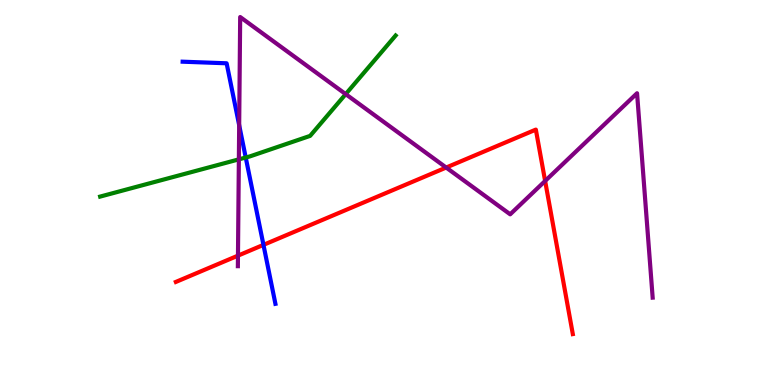[{'lines': ['blue', 'red'], 'intersections': [{'x': 3.4, 'y': 3.64}]}, {'lines': ['green', 'red'], 'intersections': []}, {'lines': ['purple', 'red'], 'intersections': [{'x': 3.07, 'y': 3.36}, {'x': 5.76, 'y': 5.65}, {'x': 7.03, 'y': 5.3}]}, {'lines': ['blue', 'green'], 'intersections': [{'x': 3.17, 'y': 5.91}]}, {'lines': ['blue', 'purple'], 'intersections': [{'x': 3.09, 'y': 6.75}]}, {'lines': ['green', 'purple'], 'intersections': [{'x': 3.08, 'y': 5.86}, {'x': 4.46, 'y': 7.56}]}]